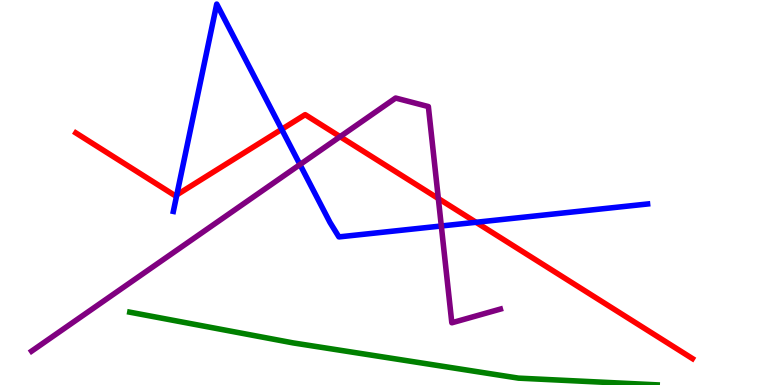[{'lines': ['blue', 'red'], 'intersections': [{'x': 2.28, 'y': 4.94}, {'x': 3.63, 'y': 6.64}, {'x': 6.14, 'y': 4.23}]}, {'lines': ['green', 'red'], 'intersections': []}, {'lines': ['purple', 'red'], 'intersections': [{'x': 4.39, 'y': 6.45}, {'x': 5.66, 'y': 4.84}]}, {'lines': ['blue', 'green'], 'intersections': []}, {'lines': ['blue', 'purple'], 'intersections': [{'x': 3.87, 'y': 5.73}, {'x': 5.69, 'y': 4.13}]}, {'lines': ['green', 'purple'], 'intersections': []}]